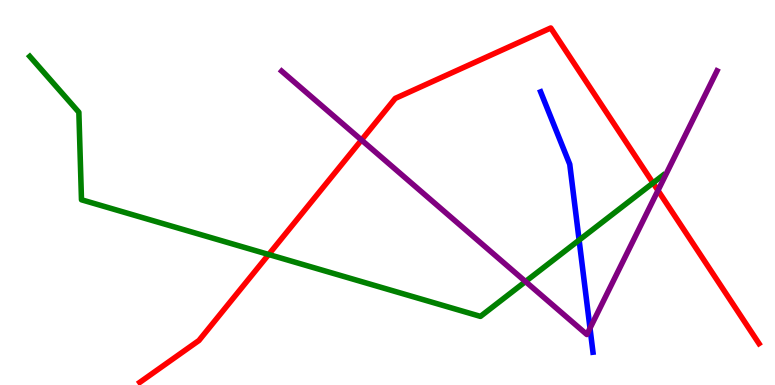[{'lines': ['blue', 'red'], 'intersections': []}, {'lines': ['green', 'red'], 'intersections': [{'x': 3.47, 'y': 3.39}, {'x': 8.43, 'y': 5.25}]}, {'lines': ['purple', 'red'], 'intersections': [{'x': 4.66, 'y': 6.36}, {'x': 8.49, 'y': 5.05}]}, {'lines': ['blue', 'green'], 'intersections': [{'x': 7.47, 'y': 3.76}]}, {'lines': ['blue', 'purple'], 'intersections': [{'x': 7.61, 'y': 1.48}]}, {'lines': ['green', 'purple'], 'intersections': [{'x': 6.78, 'y': 2.69}]}]